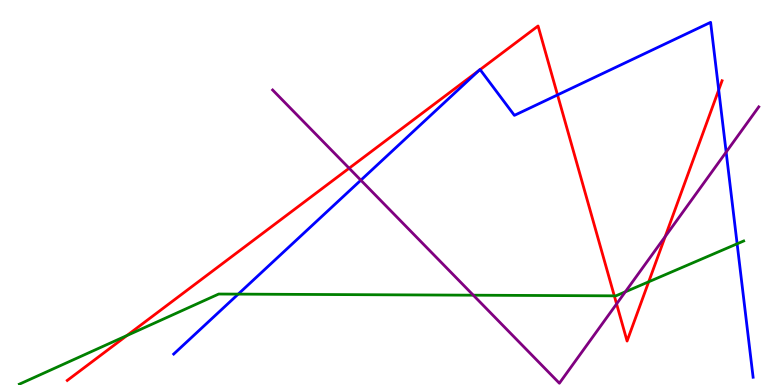[{'lines': ['blue', 'red'], 'intersections': [{'x': 6.18, 'y': 8.17}, {'x': 6.2, 'y': 8.19}, {'x': 7.19, 'y': 7.53}, {'x': 9.27, 'y': 7.66}]}, {'lines': ['green', 'red'], 'intersections': [{'x': 1.64, 'y': 1.28}, {'x': 7.93, 'y': 2.32}, {'x': 8.37, 'y': 2.68}]}, {'lines': ['purple', 'red'], 'intersections': [{'x': 4.5, 'y': 5.63}, {'x': 7.96, 'y': 2.11}, {'x': 8.58, 'y': 3.86}]}, {'lines': ['blue', 'green'], 'intersections': [{'x': 3.07, 'y': 2.36}, {'x': 9.51, 'y': 3.67}]}, {'lines': ['blue', 'purple'], 'intersections': [{'x': 4.66, 'y': 5.32}, {'x': 9.37, 'y': 6.05}]}, {'lines': ['green', 'purple'], 'intersections': [{'x': 6.11, 'y': 2.33}, {'x': 8.07, 'y': 2.42}]}]